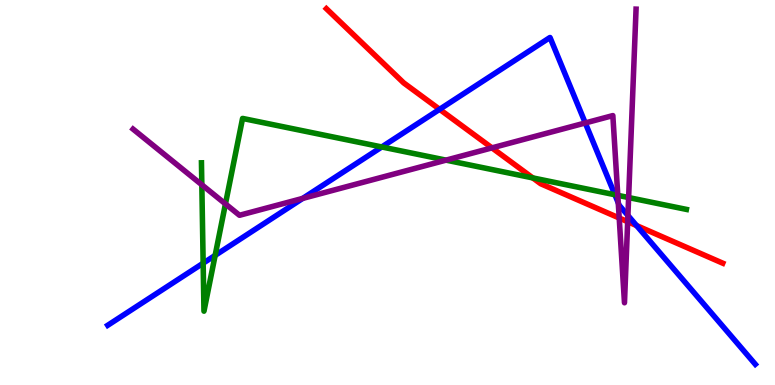[{'lines': ['blue', 'red'], 'intersections': [{'x': 5.67, 'y': 7.16}, {'x': 8.21, 'y': 4.14}]}, {'lines': ['green', 'red'], 'intersections': [{'x': 6.87, 'y': 5.38}]}, {'lines': ['purple', 'red'], 'intersections': [{'x': 6.35, 'y': 6.16}, {'x': 7.99, 'y': 4.34}, {'x': 8.1, 'y': 4.24}]}, {'lines': ['blue', 'green'], 'intersections': [{'x': 2.62, 'y': 3.16}, {'x': 2.78, 'y': 3.37}, {'x': 4.93, 'y': 6.18}, {'x': 7.93, 'y': 4.94}]}, {'lines': ['blue', 'purple'], 'intersections': [{'x': 3.91, 'y': 4.85}, {'x': 7.55, 'y': 6.81}, {'x': 7.98, 'y': 4.73}, {'x': 8.1, 'y': 4.4}]}, {'lines': ['green', 'purple'], 'intersections': [{'x': 2.6, 'y': 5.2}, {'x': 2.91, 'y': 4.7}, {'x': 5.76, 'y': 5.84}, {'x': 7.97, 'y': 4.93}, {'x': 8.11, 'y': 4.87}]}]